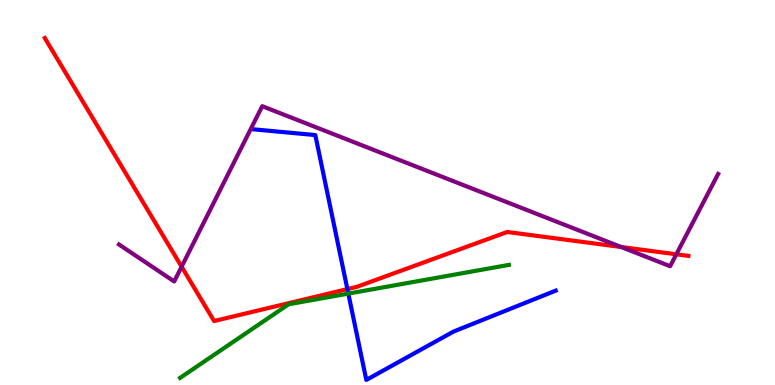[{'lines': ['blue', 'red'], 'intersections': [{'x': 4.48, 'y': 2.49}]}, {'lines': ['green', 'red'], 'intersections': []}, {'lines': ['purple', 'red'], 'intersections': [{'x': 2.34, 'y': 3.07}, {'x': 8.02, 'y': 3.58}, {'x': 8.73, 'y': 3.39}]}, {'lines': ['blue', 'green'], 'intersections': [{'x': 4.49, 'y': 2.37}]}, {'lines': ['blue', 'purple'], 'intersections': []}, {'lines': ['green', 'purple'], 'intersections': []}]